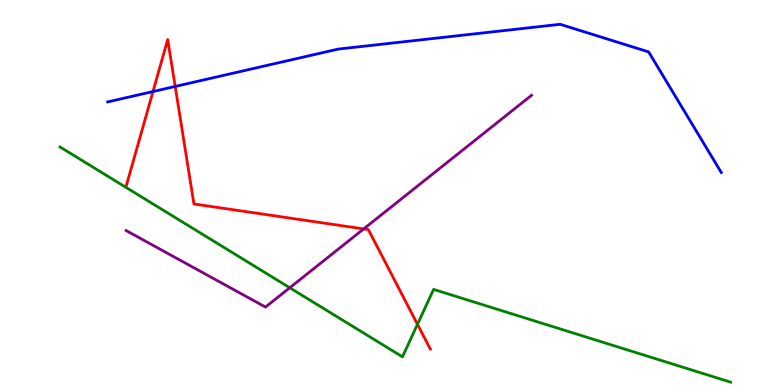[{'lines': ['blue', 'red'], 'intersections': [{'x': 1.97, 'y': 7.62}, {'x': 2.26, 'y': 7.75}]}, {'lines': ['green', 'red'], 'intersections': [{'x': 5.39, 'y': 1.58}]}, {'lines': ['purple', 'red'], 'intersections': [{'x': 4.69, 'y': 4.05}]}, {'lines': ['blue', 'green'], 'intersections': []}, {'lines': ['blue', 'purple'], 'intersections': []}, {'lines': ['green', 'purple'], 'intersections': [{'x': 3.74, 'y': 2.53}]}]